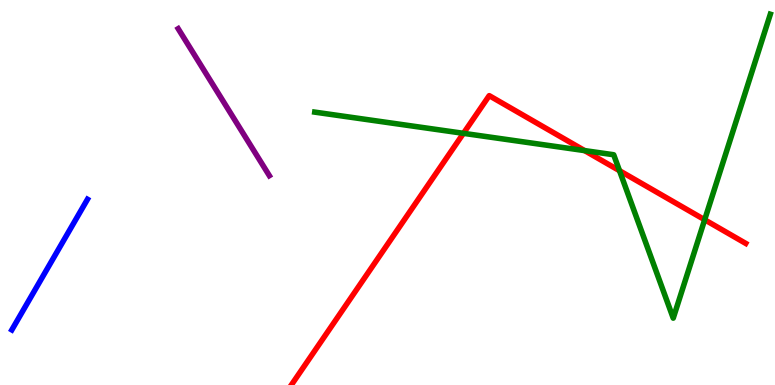[{'lines': ['blue', 'red'], 'intersections': []}, {'lines': ['green', 'red'], 'intersections': [{'x': 5.98, 'y': 6.54}, {'x': 7.54, 'y': 6.09}, {'x': 7.99, 'y': 5.57}, {'x': 9.09, 'y': 4.29}]}, {'lines': ['purple', 'red'], 'intersections': []}, {'lines': ['blue', 'green'], 'intersections': []}, {'lines': ['blue', 'purple'], 'intersections': []}, {'lines': ['green', 'purple'], 'intersections': []}]